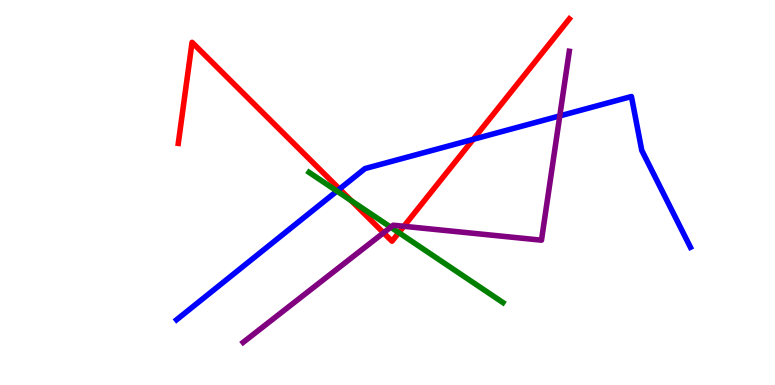[{'lines': ['blue', 'red'], 'intersections': [{'x': 4.38, 'y': 5.09}, {'x': 6.11, 'y': 6.38}]}, {'lines': ['green', 'red'], 'intersections': [{'x': 4.53, 'y': 4.79}, {'x': 5.15, 'y': 3.96}]}, {'lines': ['purple', 'red'], 'intersections': [{'x': 4.95, 'y': 3.95}, {'x': 5.21, 'y': 4.12}]}, {'lines': ['blue', 'green'], 'intersections': [{'x': 4.35, 'y': 5.04}]}, {'lines': ['blue', 'purple'], 'intersections': [{'x': 7.22, 'y': 6.99}]}, {'lines': ['green', 'purple'], 'intersections': [{'x': 5.04, 'y': 4.1}]}]